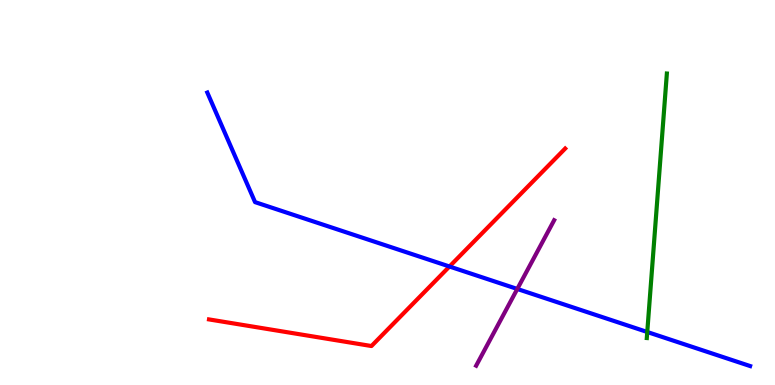[{'lines': ['blue', 'red'], 'intersections': [{'x': 5.8, 'y': 3.08}]}, {'lines': ['green', 'red'], 'intersections': []}, {'lines': ['purple', 'red'], 'intersections': []}, {'lines': ['blue', 'green'], 'intersections': [{'x': 8.35, 'y': 1.38}]}, {'lines': ['blue', 'purple'], 'intersections': [{'x': 6.67, 'y': 2.49}]}, {'lines': ['green', 'purple'], 'intersections': []}]